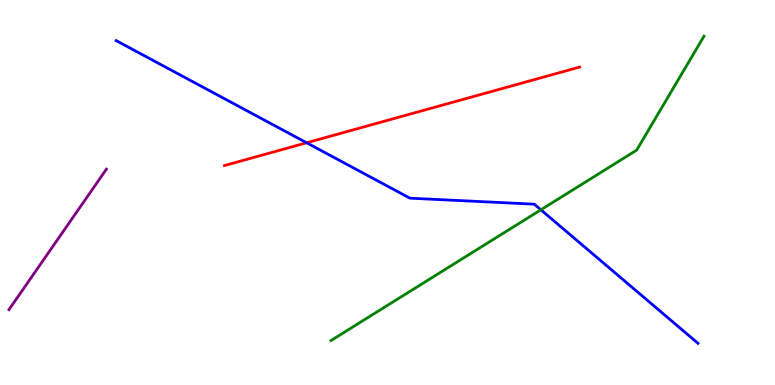[{'lines': ['blue', 'red'], 'intersections': [{'x': 3.96, 'y': 6.29}]}, {'lines': ['green', 'red'], 'intersections': []}, {'lines': ['purple', 'red'], 'intersections': []}, {'lines': ['blue', 'green'], 'intersections': [{'x': 6.98, 'y': 4.55}]}, {'lines': ['blue', 'purple'], 'intersections': []}, {'lines': ['green', 'purple'], 'intersections': []}]